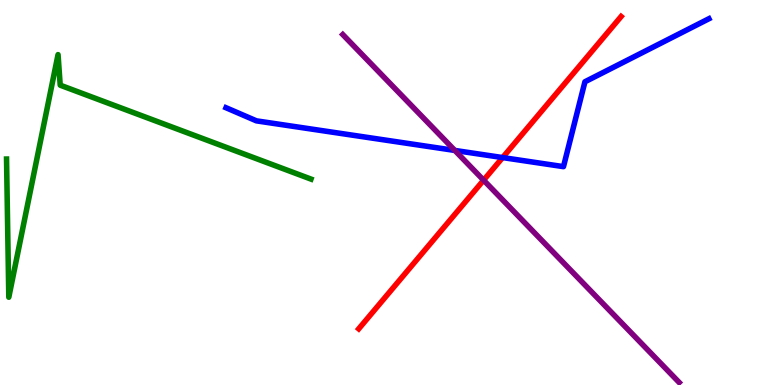[{'lines': ['blue', 'red'], 'intersections': [{'x': 6.49, 'y': 5.91}]}, {'lines': ['green', 'red'], 'intersections': []}, {'lines': ['purple', 'red'], 'intersections': [{'x': 6.24, 'y': 5.32}]}, {'lines': ['blue', 'green'], 'intersections': []}, {'lines': ['blue', 'purple'], 'intersections': [{'x': 5.87, 'y': 6.09}]}, {'lines': ['green', 'purple'], 'intersections': []}]